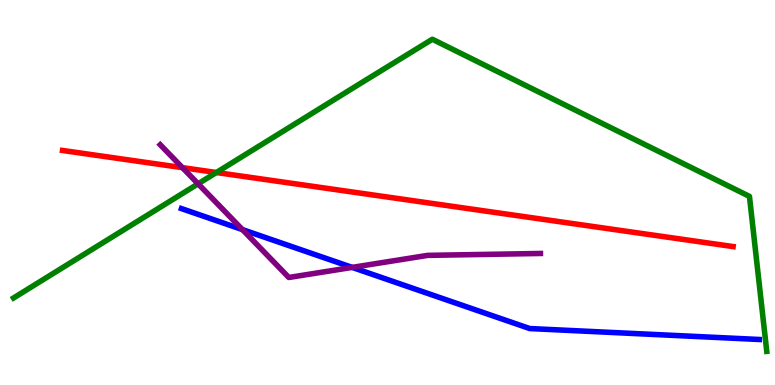[{'lines': ['blue', 'red'], 'intersections': []}, {'lines': ['green', 'red'], 'intersections': [{'x': 2.79, 'y': 5.52}]}, {'lines': ['purple', 'red'], 'intersections': [{'x': 2.35, 'y': 5.65}]}, {'lines': ['blue', 'green'], 'intersections': []}, {'lines': ['blue', 'purple'], 'intersections': [{'x': 3.13, 'y': 4.04}, {'x': 4.54, 'y': 3.05}]}, {'lines': ['green', 'purple'], 'intersections': [{'x': 2.56, 'y': 5.23}]}]